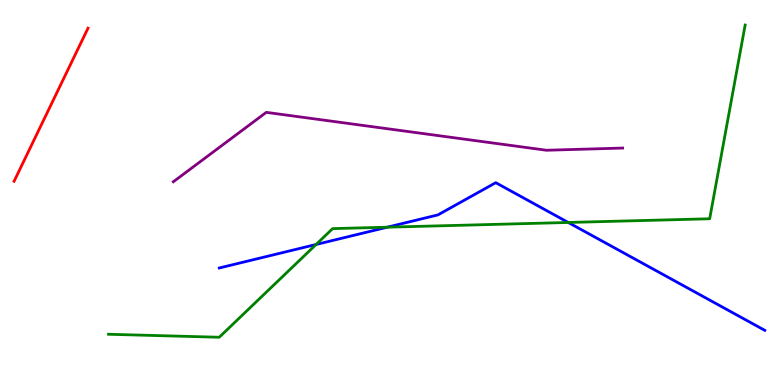[{'lines': ['blue', 'red'], 'intersections': []}, {'lines': ['green', 'red'], 'intersections': []}, {'lines': ['purple', 'red'], 'intersections': []}, {'lines': ['blue', 'green'], 'intersections': [{'x': 4.08, 'y': 3.65}, {'x': 5.0, 'y': 4.1}, {'x': 7.33, 'y': 4.22}]}, {'lines': ['blue', 'purple'], 'intersections': []}, {'lines': ['green', 'purple'], 'intersections': []}]